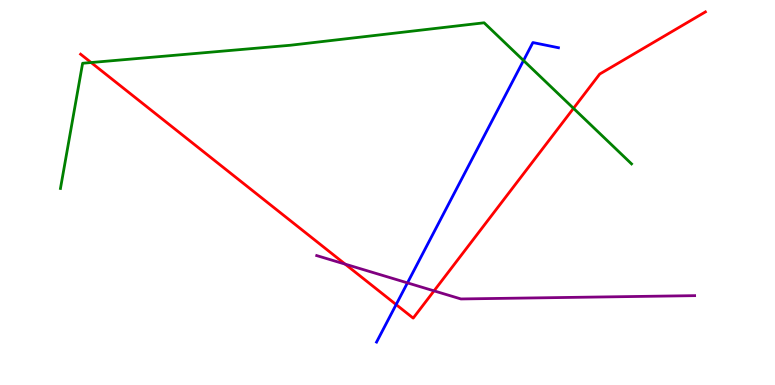[{'lines': ['blue', 'red'], 'intersections': [{'x': 5.11, 'y': 2.09}]}, {'lines': ['green', 'red'], 'intersections': [{'x': 1.18, 'y': 8.38}, {'x': 7.4, 'y': 7.19}]}, {'lines': ['purple', 'red'], 'intersections': [{'x': 4.45, 'y': 3.14}, {'x': 5.6, 'y': 2.45}]}, {'lines': ['blue', 'green'], 'intersections': [{'x': 6.76, 'y': 8.43}]}, {'lines': ['blue', 'purple'], 'intersections': [{'x': 5.26, 'y': 2.65}]}, {'lines': ['green', 'purple'], 'intersections': []}]